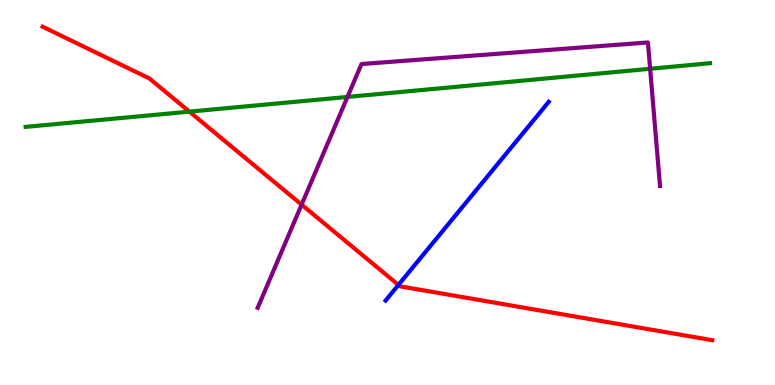[{'lines': ['blue', 'red'], 'intersections': [{'x': 5.14, 'y': 2.6}]}, {'lines': ['green', 'red'], 'intersections': [{'x': 2.44, 'y': 7.1}]}, {'lines': ['purple', 'red'], 'intersections': [{'x': 3.89, 'y': 4.68}]}, {'lines': ['blue', 'green'], 'intersections': []}, {'lines': ['blue', 'purple'], 'intersections': []}, {'lines': ['green', 'purple'], 'intersections': [{'x': 4.48, 'y': 7.48}, {'x': 8.39, 'y': 8.21}]}]